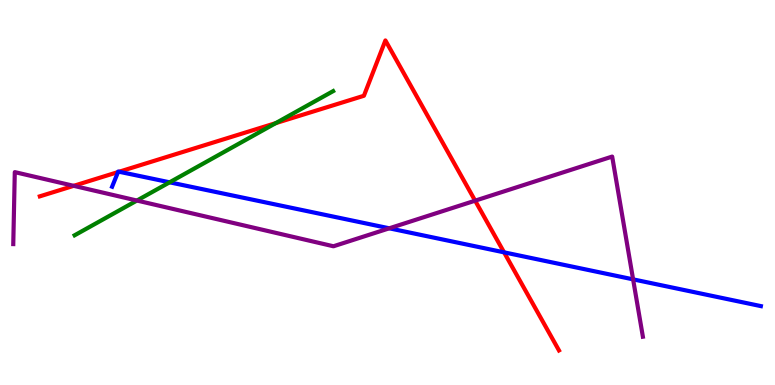[{'lines': ['blue', 'red'], 'intersections': [{'x': 1.52, 'y': 5.53}, {'x': 1.54, 'y': 5.54}, {'x': 6.5, 'y': 3.45}]}, {'lines': ['green', 'red'], 'intersections': [{'x': 3.56, 'y': 6.8}]}, {'lines': ['purple', 'red'], 'intersections': [{'x': 0.951, 'y': 5.17}, {'x': 6.13, 'y': 4.79}]}, {'lines': ['blue', 'green'], 'intersections': [{'x': 2.19, 'y': 5.26}]}, {'lines': ['blue', 'purple'], 'intersections': [{'x': 5.02, 'y': 4.07}, {'x': 8.17, 'y': 2.74}]}, {'lines': ['green', 'purple'], 'intersections': [{'x': 1.77, 'y': 4.79}]}]